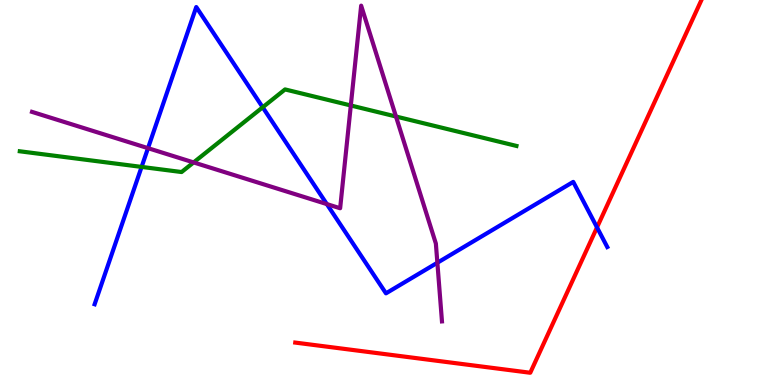[{'lines': ['blue', 'red'], 'intersections': [{'x': 7.7, 'y': 4.09}]}, {'lines': ['green', 'red'], 'intersections': []}, {'lines': ['purple', 'red'], 'intersections': []}, {'lines': ['blue', 'green'], 'intersections': [{'x': 1.83, 'y': 5.66}, {'x': 3.39, 'y': 7.21}]}, {'lines': ['blue', 'purple'], 'intersections': [{'x': 1.91, 'y': 6.15}, {'x': 4.22, 'y': 4.7}, {'x': 5.64, 'y': 3.18}]}, {'lines': ['green', 'purple'], 'intersections': [{'x': 2.5, 'y': 5.78}, {'x': 4.53, 'y': 7.26}, {'x': 5.11, 'y': 6.97}]}]